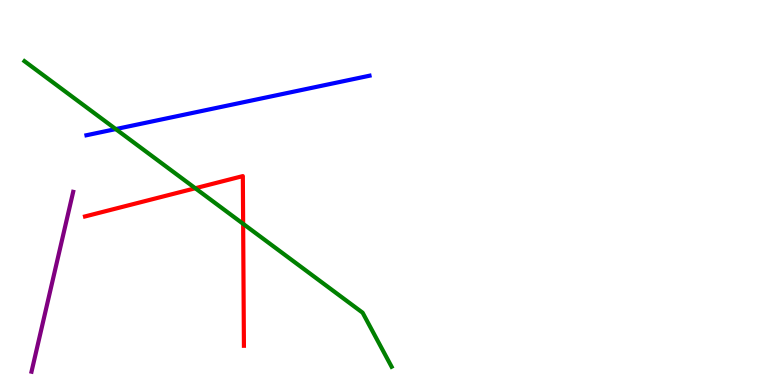[{'lines': ['blue', 'red'], 'intersections': []}, {'lines': ['green', 'red'], 'intersections': [{'x': 2.52, 'y': 5.11}, {'x': 3.14, 'y': 4.19}]}, {'lines': ['purple', 'red'], 'intersections': []}, {'lines': ['blue', 'green'], 'intersections': [{'x': 1.49, 'y': 6.65}]}, {'lines': ['blue', 'purple'], 'intersections': []}, {'lines': ['green', 'purple'], 'intersections': []}]